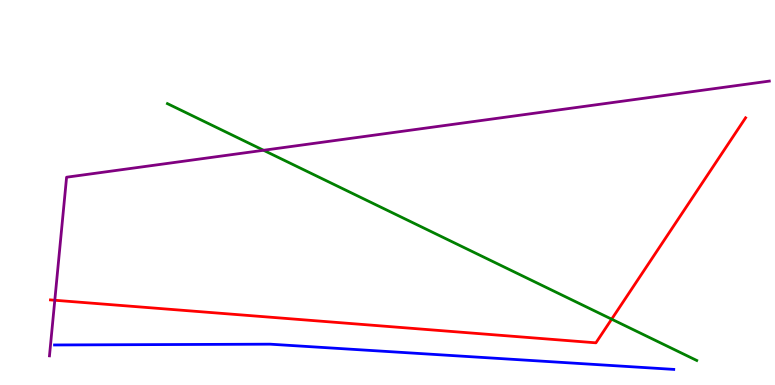[{'lines': ['blue', 'red'], 'intersections': []}, {'lines': ['green', 'red'], 'intersections': [{'x': 7.89, 'y': 1.71}]}, {'lines': ['purple', 'red'], 'intersections': [{'x': 0.707, 'y': 2.2}]}, {'lines': ['blue', 'green'], 'intersections': []}, {'lines': ['blue', 'purple'], 'intersections': []}, {'lines': ['green', 'purple'], 'intersections': [{'x': 3.4, 'y': 6.1}]}]